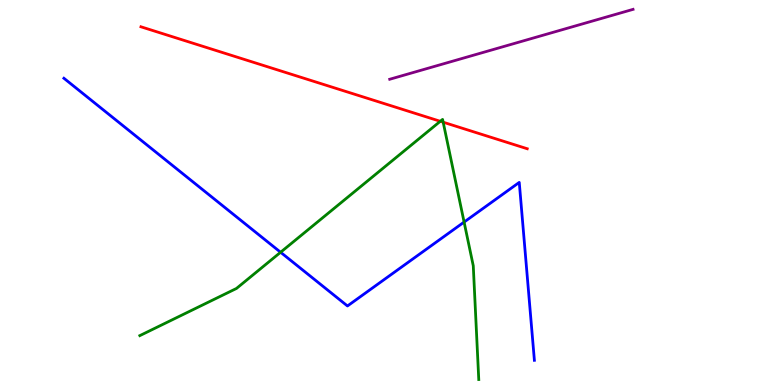[{'lines': ['blue', 'red'], 'intersections': []}, {'lines': ['green', 'red'], 'intersections': [{'x': 5.68, 'y': 6.85}, {'x': 5.72, 'y': 6.83}]}, {'lines': ['purple', 'red'], 'intersections': []}, {'lines': ['blue', 'green'], 'intersections': [{'x': 3.62, 'y': 3.45}, {'x': 5.99, 'y': 4.23}]}, {'lines': ['blue', 'purple'], 'intersections': []}, {'lines': ['green', 'purple'], 'intersections': []}]